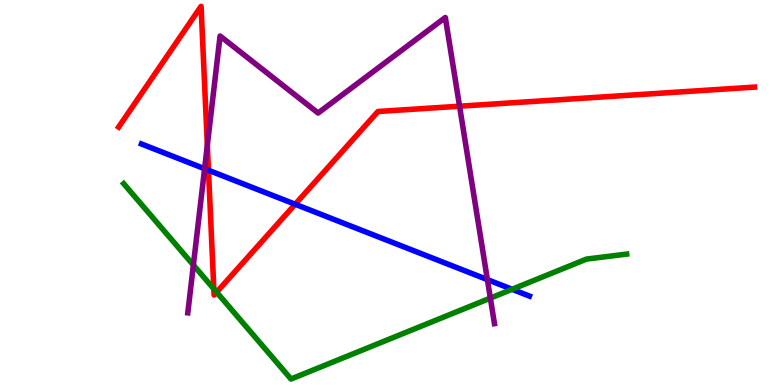[{'lines': ['blue', 'red'], 'intersections': [{'x': 2.69, 'y': 5.58}, {'x': 3.81, 'y': 4.7}]}, {'lines': ['green', 'red'], 'intersections': [{'x': 2.76, 'y': 2.5}, {'x': 2.8, 'y': 2.41}]}, {'lines': ['purple', 'red'], 'intersections': [{'x': 2.68, 'y': 6.23}, {'x': 5.93, 'y': 7.24}]}, {'lines': ['blue', 'green'], 'intersections': [{'x': 6.61, 'y': 2.49}]}, {'lines': ['blue', 'purple'], 'intersections': [{'x': 2.64, 'y': 5.62}, {'x': 6.29, 'y': 2.74}]}, {'lines': ['green', 'purple'], 'intersections': [{'x': 2.5, 'y': 3.12}, {'x': 6.33, 'y': 2.26}]}]